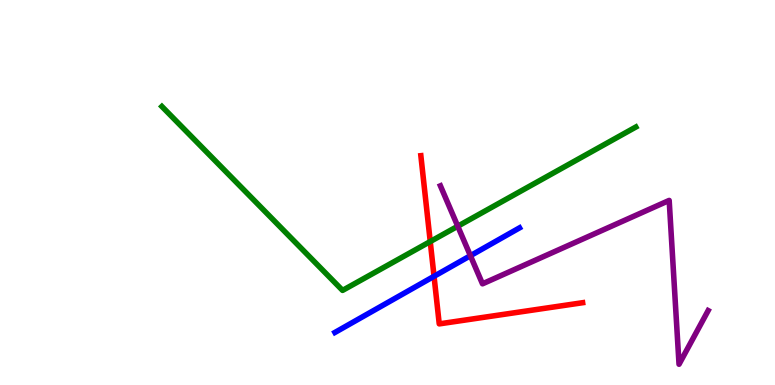[{'lines': ['blue', 'red'], 'intersections': [{'x': 5.6, 'y': 2.82}]}, {'lines': ['green', 'red'], 'intersections': [{'x': 5.55, 'y': 3.73}]}, {'lines': ['purple', 'red'], 'intersections': []}, {'lines': ['blue', 'green'], 'intersections': []}, {'lines': ['blue', 'purple'], 'intersections': [{'x': 6.07, 'y': 3.36}]}, {'lines': ['green', 'purple'], 'intersections': [{'x': 5.91, 'y': 4.12}]}]